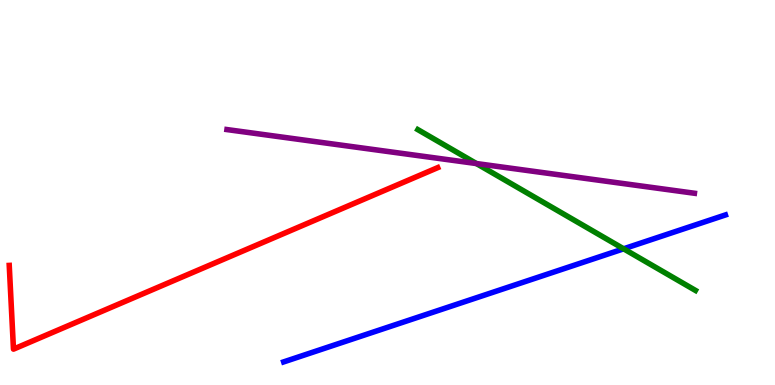[{'lines': ['blue', 'red'], 'intersections': []}, {'lines': ['green', 'red'], 'intersections': []}, {'lines': ['purple', 'red'], 'intersections': []}, {'lines': ['blue', 'green'], 'intersections': [{'x': 8.05, 'y': 3.54}]}, {'lines': ['blue', 'purple'], 'intersections': []}, {'lines': ['green', 'purple'], 'intersections': [{'x': 6.15, 'y': 5.75}]}]